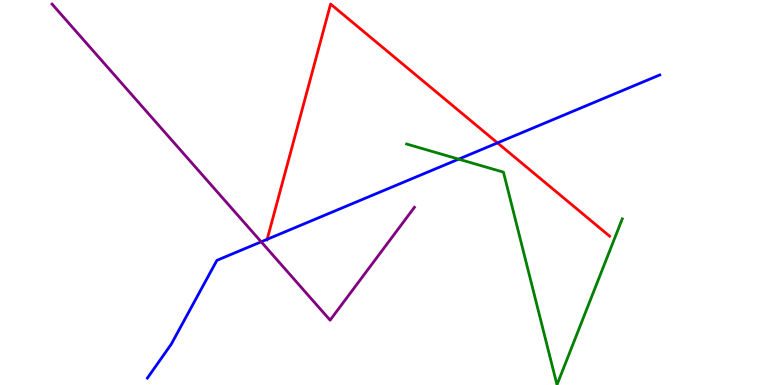[{'lines': ['blue', 'red'], 'intersections': [{'x': 3.45, 'y': 3.78}, {'x': 6.42, 'y': 6.29}]}, {'lines': ['green', 'red'], 'intersections': []}, {'lines': ['purple', 'red'], 'intersections': []}, {'lines': ['blue', 'green'], 'intersections': [{'x': 5.92, 'y': 5.87}]}, {'lines': ['blue', 'purple'], 'intersections': [{'x': 3.37, 'y': 3.72}]}, {'lines': ['green', 'purple'], 'intersections': []}]